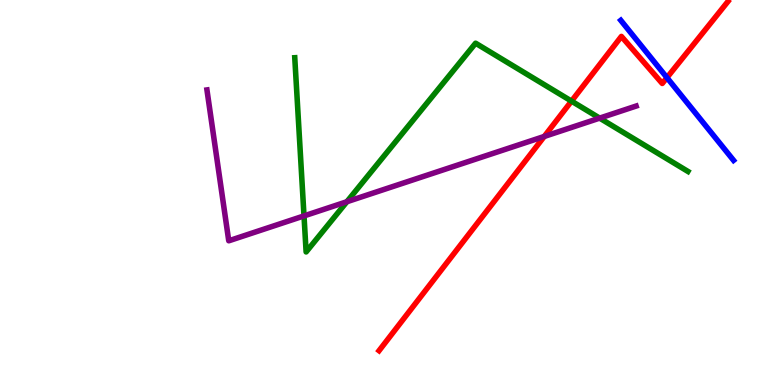[{'lines': ['blue', 'red'], 'intersections': [{'x': 8.61, 'y': 7.98}]}, {'lines': ['green', 'red'], 'intersections': [{'x': 7.37, 'y': 7.37}]}, {'lines': ['purple', 'red'], 'intersections': [{'x': 7.02, 'y': 6.46}]}, {'lines': ['blue', 'green'], 'intersections': []}, {'lines': ['blue', 'purple'], 'intersections': []}, {'lines': ['green', 'purple'], 'intersections': [{'x': 3.92, 'y': 4.39}, {'x': 4.48, 'y': 4.76}, {'x': 7.74, 'y': 6.93}]}]